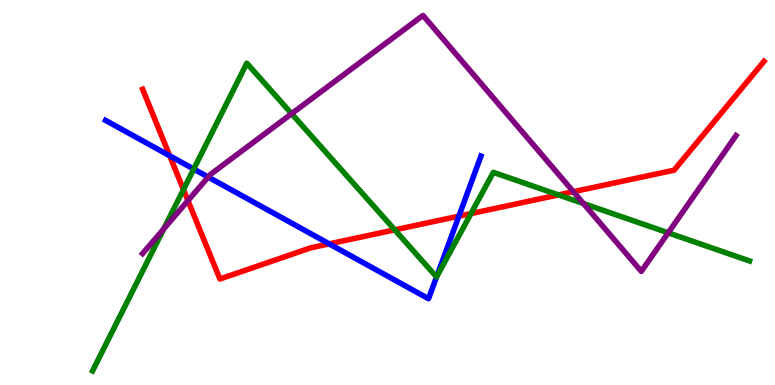[{'lines': ['blue', 'red'], 'intersections': [{'x': 2.19, 'y': 5.95}, {'x': 4.25, 'y': 3.67}, {'x': 5.92, 'y': 4.39}]}, {'lines': ['green', 'red'], 'intersections': [{'x': 2.37, 'y': 5.08}, {'x': 5.09, 'y': 4.03}, {'x': 6.08, 'y': 4.45}, {'x': 7.21, 'y': 4.94}]}, {'lines': ['purple', 'red'], 'intersections': [{'x': 2.43, 'y': 4.79}, {'x': 7.4, 'y': 5.02}]}, {'lines': ['blue', 'green'], 'intersections': [{'x': 2.5, 'y': 5.61}, {'x': 5.63, 'y': 2.81}]}, {'lines': ['blue', 'purple'], 'intersections': [{'x': 2.69, 'y': 5.4}]}, {'lines': ['green', 'purple'], 'intersections': [{'x': 2.11, 'y': 4.05}, {'x': 3.76, 'y': 7.05}, {'x': 7.53, 'y': 4.71}, {'x': 8.62, 'y': 3.95}]}]